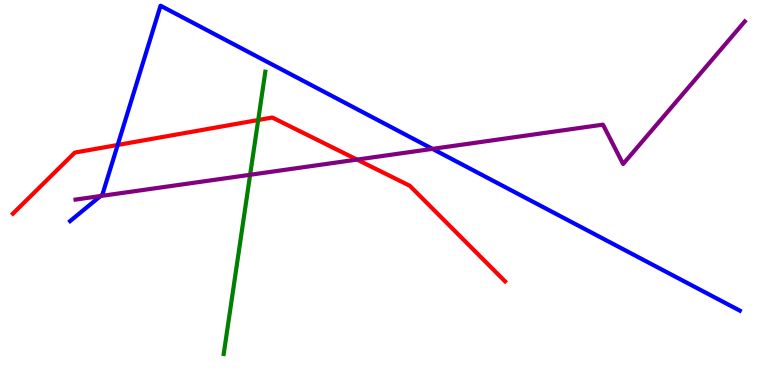[{'lines': ['blue', 'red'], 'intersections': [{'x': 1.52, 'y': 6.23}]}, {'lines': ['green', 'red'], 'intersections': [{'x': 3.33, 'y': 6.88}]}, {'lines': ['purple', 'red'], 'intersections': [{'x': 4.61, 'y': 5.85}]}, {'lines': ['blue', 'green'], 'intersections': []}, {'lines': ['blue', 'purple'], 'intersections': [{'x': 1.3, 'y': 4.91}, {'x': 5.58, 'y': 6.13}]}, {'lines': ['green', 'purple'], 'intersections': [{'x': 3.23, 'y': 5.46}]}]